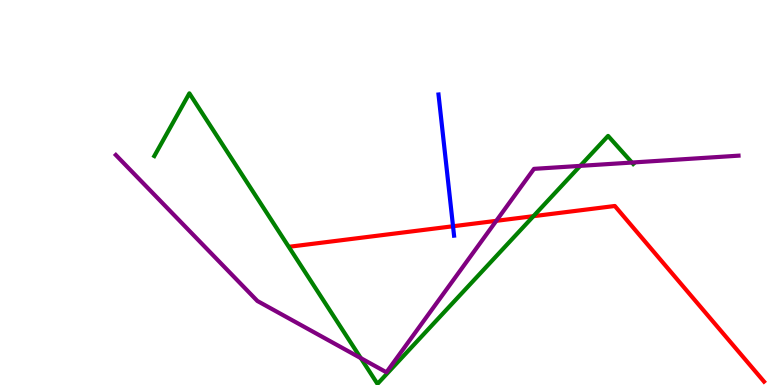[{'lines': ['blue', 'red'], 'intersections': [{'x': 5.85, 'y': 4.12}]}, {'lines': ['green', 'red'], 'intersections': [{'x': 6.88, 'y': 4.38}]}, {'lines': ['purple', 'red'], 'intersections': [{'x': 6.4, 'y': 4.26}]}, {'lines': ['blue', 'green'], 'intersections': []}, {'lines': ['blue', 'purple'], 'intersections': []}, {'lines': ['green', 'purple'], 'intersections': [{'x': 4.66, 'y': 0.698}, {'x': 7.49, 'y': 5.69}, {'x': 8.15, 'y': 5.78}]}]